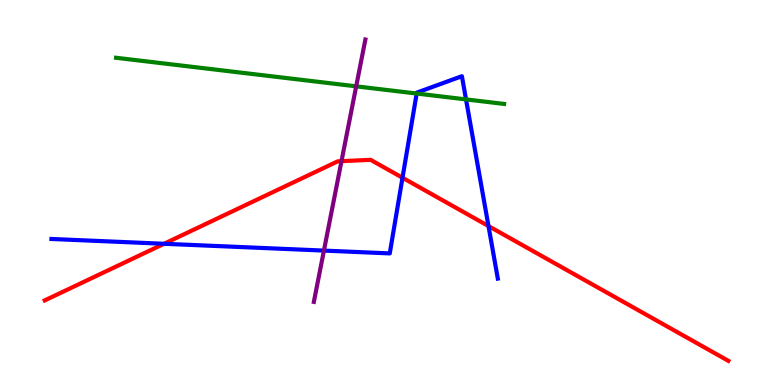[{'lines': ['blue', 'red'], 'intersections': [{'x': 2.12, 'y': 3.67}, {'x': 5.19, 'y': 5.38}, {'x': 6.3, 'y': 4.13}]}, {'lines': ['green', 'red'], 'intersections': []}, {'lines': ['purple', 'red'], 'intersections': [{'x': 4.41, 'y': 5.81}]}, {'lines': ['blue', 'green'], 'intersections': [{'x': 5.38, 'y': 7.57}, {'x': 6.01, 'y': 7.42}]}, {'lines': ['blue', 'purple'], 'intersections': [{'x': 4.18, 'y': 3.49}]}, {'lines': ['green', 'purple'], 'intersections': [{'x': 4.6, 'y': 7.76}]}]